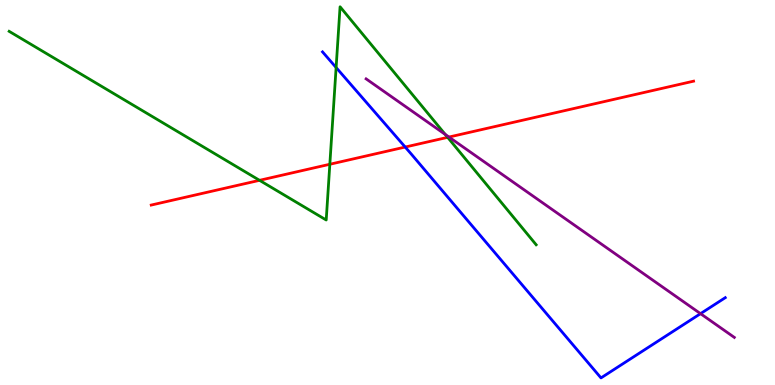[{'lines': ['blue', 'red'], 'intersections': [{'x': 5.23, 'y': 6.18}]}, {'lines': ['green', 'red'], 'intersections': [{'x': 3.35, 'y': 5.32}, {'x': 4.26, 'y': 5.73}, {'x': 5.78, 'y': 6.43}]}, {'lines': ['purple', 'red'], 'intersections': [{'x': 5.79, 'y': 6.44}]}, {'lines': ['blue', 'green'], 'intersections': [{'x': 4.34, 'y': 8.25}]}, {'lines': ['blue', 'purple'], 'intersections': [{'x': 9.04, 'y': 1.85}]}, {'lines': ['green', 'purple'], 'intersections': [{'x': 5.75, 'y': 6.51}]}]